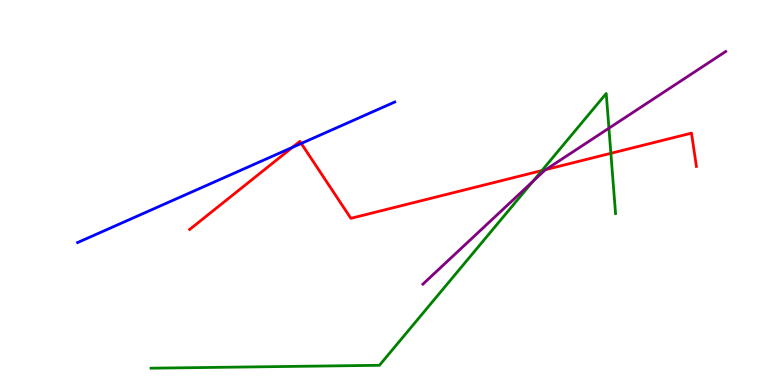[{'lines': ['blue', 'red'], 'intersections': [{'x': 3.77, 'y': 6.17}, {'x': 3.89, 'y': 6.27}]}, {'lines': ['green', 'red'], 'intersections': [{'x': 6.99, 'y': 5.57}, {'x': 7.88, 'y': 6.02}]}, {'lines': ['purple', 'red'], 'intersections': [{'x': 7.04, 'y': 5.6}]}, {'lines': ['blue', 'green'], 'intersections': []}, {'lines': ['blue', 'purple'], 'intersections': []}, {'lines': ['green', 'purple'], 'intersections': [{'x': 6.88, 'y': 5.29}, {'x': 7.86, 'y': 6.67}]}]